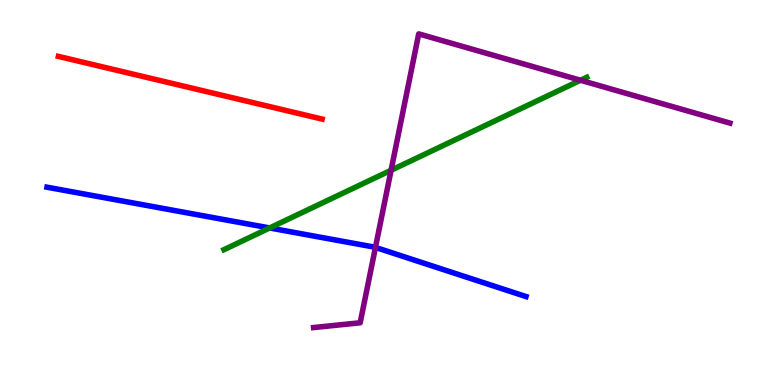[{'lines': ['blue', 'red'], 'intersections': []}, {'lines': ['green', 'red'], 'intersections': []}, {'lines': ['purple', 'red'], 'intersections': []}, {'lines': ['blue', 'green'], 'intersections': [{'x': 3.48, 'y': 4.08}]}, {'lines': ['blue', 'purple'], 'intersections': [{'x': 4.84, 'y': 3.57}]}, {'lines': ['green', 'purple'], 'intersections': [{'x': 5.05, 'y': 5.58}, {'x': 7.49, 'y': 7.92}]}]